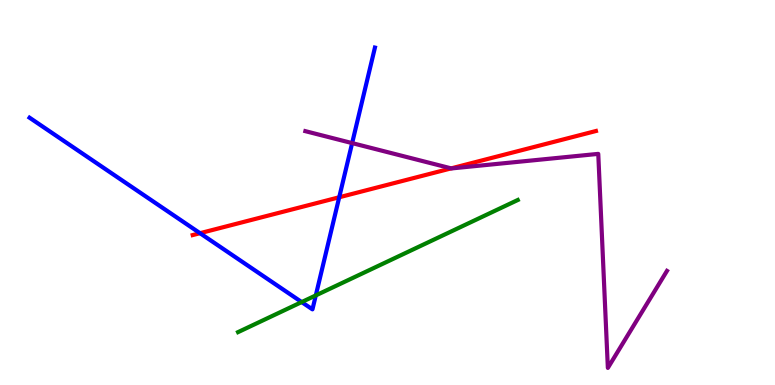[{'lines': ['blue', 'red'], 'intersections': [{'x': 2.58, 'y': 3.94}, {'x': 4.38, 'y': 4.88}]}, {'lines': ['green', 'red'], 'intersections': []}, {'lines': ['purple', 'red'], 'intersections': [{'x': 5.82, 'y': 5.63}]}, {'lines': ['blue', 'green'], 'intersections': [{'x': 3.89, 'y': 2.15}, {'x': 4.07, 'y': 2.33}]}, {'lines': ['blue', 'purple'], 'intersections': [{'x': 4.54, 'y': 6.28}]}, {'lines': ['green', 'purple'], 'intersections': []}]